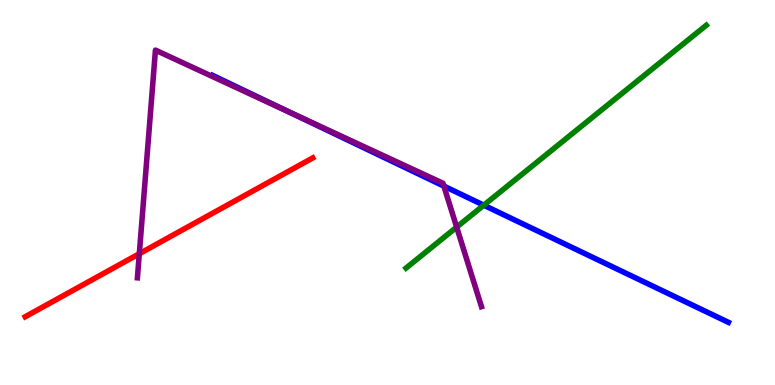[{'lines': ['blue', 'red'], 'intersections': []}, {'lines': ['green', 'red'], 'intersections': []}, {'lines': ['purple', 'red'], 'intersections': [{'x': 1.8, 'y': 3.41}]}, {'lines': ['blue', 'green'], 'intersections': [{'x': 6.24, 'y': 4.67}]}, {'lines': ['blue', 'purple'], 'intersections': [{'x': 3.74, 'y': 7.08}, {'x': 5.73, 'y': 5.17}]}, {'lines': ['green', 'purple'], 'intersections': [{'x': 5.89, 'y': 4.1}]}]